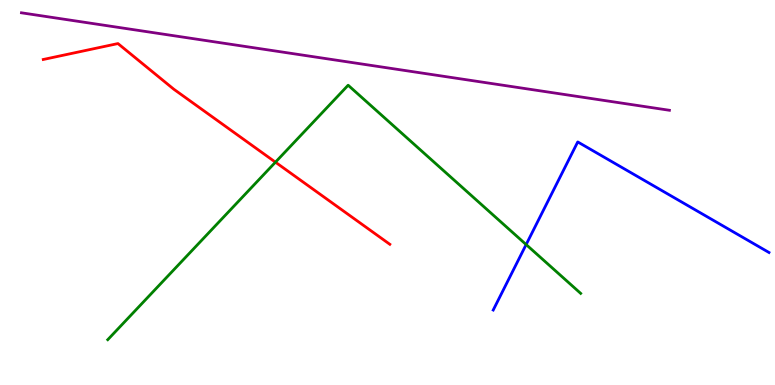[{'lines': ['blue', 'red'], 'intersections': []}, {'lines': ['green', 'red'], 'intersections': [{'x': 3.55, 'y': 5.79}]}, {'lines': ['purple', 'red'], 'intersections': []}, {'lines': ['blue', 'green'], 'intersections': [{'x': 6.79, 'y': 3.65}]}, {'lines': ['blue', 'purple'], 'intersections': []}, {'lines': ['green', 'purple'], 'intersections': []}]